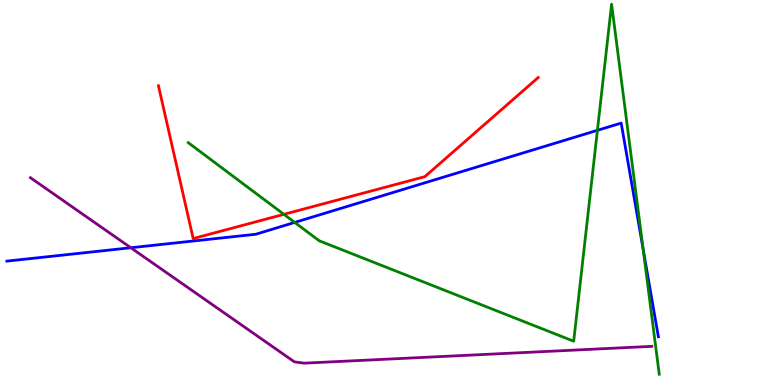[{'lines': ['blue', 'red'], 'intersections': []}, {'lines': ['green', 'red'], 'intersections': [{'x': 3.66, 'y': 4.43}]}, {'lines': ['purple', 'red'], 'intersections': []}, {'lines': ['blue', 'green'], 'intersections': [{'x': 3.8, 'y': 4.22}, {'x': 7.71, 'y': 6.61}, {'x': 8.3, 'y': 3.52}]}, {'lines': ['blue', 'purple'], 'intersections': [{'x': 1.69, 'y': 3.57}]}, {'lines': ['green', 'purple'], 'intersections': []}]